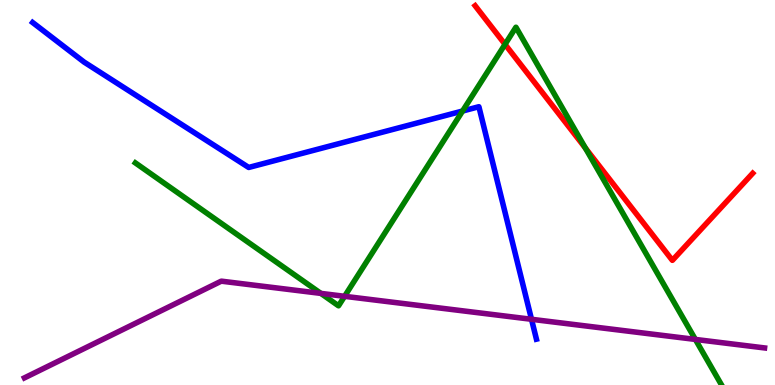[{'lines': ['blue', 'red'], 'intersections': []}, {'lines': ['green', 'red'], 'intersections': [{'x': 6.52, 'y': 8.85}, {'x': 7.55, 'y': 6.15}]}, {'lines': ['purple', 'red'], 'intersections': []}, {'lines': ['blue', 'green'], 'intersections': [{'x': 5.97, 'y': 7.12}]}, {'lines': ['blue', 'purple'], 'intersections': [{'x': 6.86, 'y': 1.71}]}, {'lines': ['green', 'purple'], 'intersections': [{'x': 4.14, 'y': 2.38}, {'x': 4.45, 'y': 2.3}, {'x': 8.97, 'y': 1.18}]}]